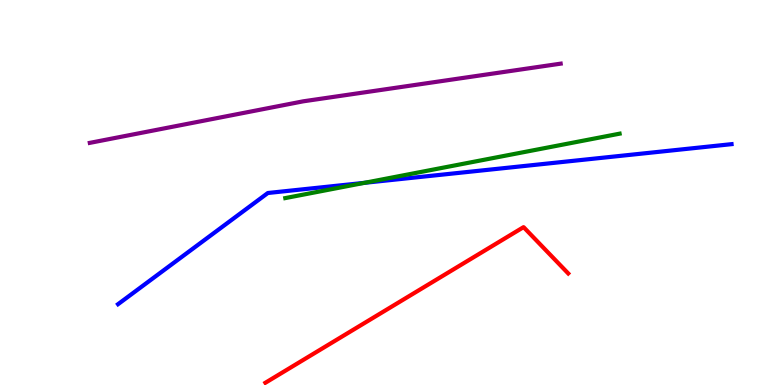[{'lines': ['blue', 'red'], 'intersections': []}, {'lines': ['green', 'red'], 'intersections': []}, {'lines': ['purple', 'red'], 'intersections': []}, {'lines': ['blue', 'green'], 'intersections': [{'x': 4.7, 'y': 5.25}]}, {'lines': ['blue', 'purple'], 'intersections': []}, {'lines': ['green', 'purple'], 'intersections': []}]